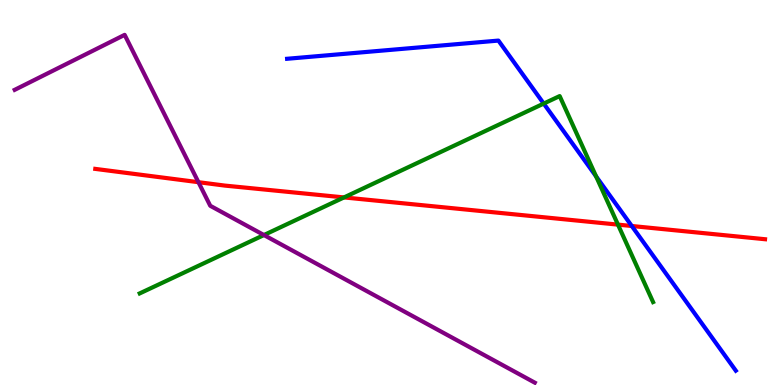[{'lines': ['blue', 'red'], 'intersections': [{'x': 8.15, 'y': 4.13}]}, {'lines': ['green', 'red'], 'intersections': [{'x': 4.44, 'y': 4.87}, {'x': 7.97, 'y': 4.17}]}, {'lines': ['purple', 'red'], 'intersections': [{'x': 2.56, 'y': 5.27}]}, {'lines': ['blue', 'green'], 'intersections': [{'x': 7.02, 'y': 7.31}, {'x': 7.69, 'y': 5.42}]}, {'lines': ['blue', 'purple'], 'intersections': []}, {'lines': ['green', 'purple'], 'intersections': [{'x': 3.41, 'y': 3.9}]}]